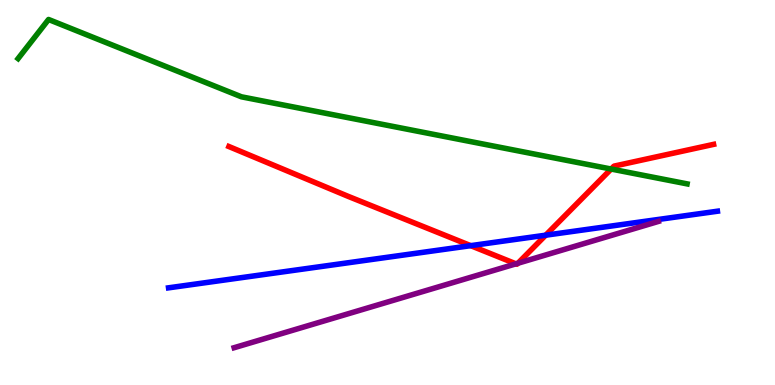[{'lines': ['blue', 'red'], 'intersections': [{'x': 6.07, 'y': 3.62}, {'x': 7.04, 'y': 3.89}]}, {'lines': ['green', 'red'], 'intersections': [{'x': 7.89, 'y': 5.61}]}, {'lines': ['purple', 'red'], 'intersections': [{'x': 6.66, 'y': 3.15}, {'x': 6.68, 'y': 3.16}]}, {'lines': ['blue', 'green'], 'intersections': []}, {'lines': ['blue', 'purple'], 'intersections': []}, {'lines': ['green', 'purple'], 'intersections': []}]